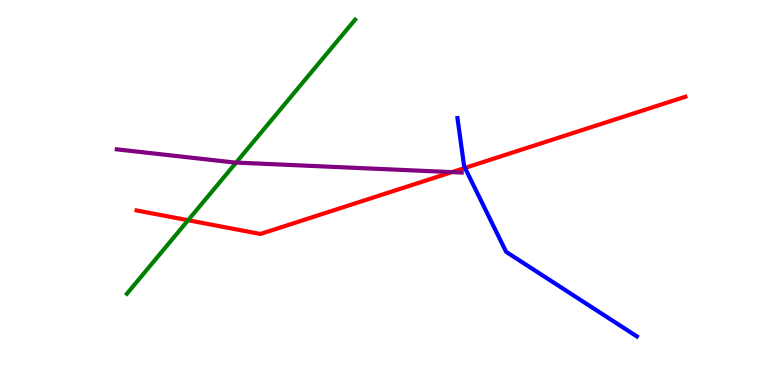[{'lines': ['blue', 'red'], 'intersections': [{'x': 6.0, 'y': 5.64}]}, {'lines': ['green', 'red'], 'intersections': [{'x': 2.43, 'y': 4.28}]}, {'lines': ['purple', 'red'], 'intersections': [{'x': 5.83, 'y': 5.53}]}, {'lines': ['blue', 'green'], 'intersections': []}, {'lines': ['blue', 'purple'], 'intersections': []}, {'lines': ['green', 'purple'], 'intersections': [{'x': 3.05, 'y': 5.78}]}]